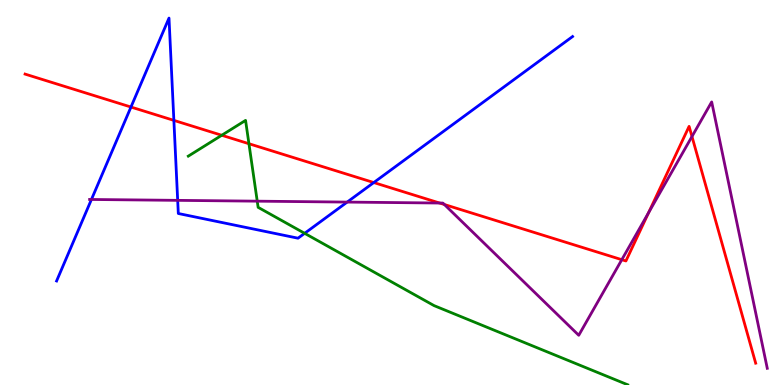[{'lines': ['blue', 'red'], 'intersections': [{'x': 1.69, 'y': 7.22}, {'x': 2.24, 'y': 6.87}, {'x': 4.82, 'y': 5.26}]}, {'lines': ['green', 'red'], 'intersections': [{'x': 2.86, 'y': 6.49}, {'x': 3.21, 'y': 6.27}]}, {'lines': ['purple', 'red'], 'intersections': [{'x': 5.67, 'y': 4.73}, {'x': 5.73, 'y': 4.69}, {'x': 8.02, 'y': 3.25}, {'x': 8.37, 'y': 4.48}, {'x': 8.93, 'y': 6.45}]}, {'lines': ['blue', 'green'], 'intersections': [{'x': 3.93, 'y': 3.94}]}, {'lines': ['blue', 'purple'], 'intersections': [{'x': 1.18, 'y': 4.82}, {'x': 2.29, 'y': 4.8}, {'x': 4.48, 'y': 4.75}]}, {'lines': ['green', 'purple'], 'intersections': [{'x': 3.32, 'y': 4.77}]}]